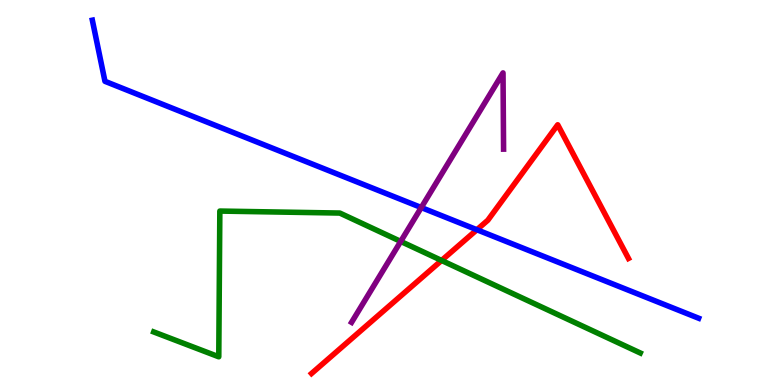[{'lines': ['blue', 'red'], 'intersections': [{'x': 6.15, 'y': 4.03}]}, {'lines': ['green', 'red'], 'intersections': [{'x': 5.7, 'y': 3.24}]}, {'lines': ['purple', 'red'], 'intersections': []}, {'lines': ['blue', 'green'], 'intersections': []}, {'lines': ['blue', 'purple'], 'intersections': [{'x': 5.44, 'y': 4.61}]}, {'lines': ['green', 'purple'], 'intersections': [{'x': 5.17, 'y': 3.73}]}]